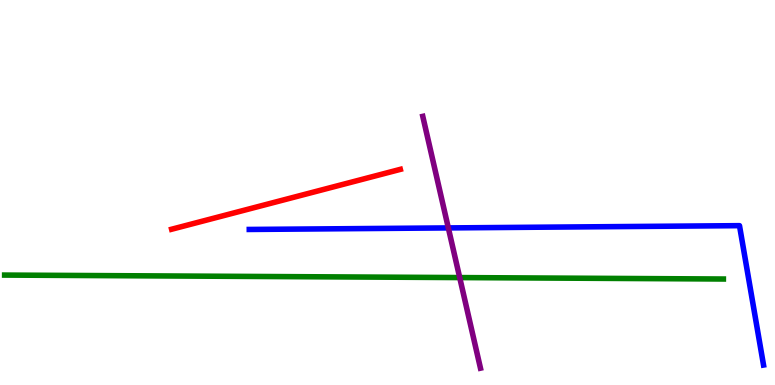[{'lines': ['blue', 'red'], 'intersections': []}, {'lines': ['green', 'red'], 'intersections': []}, {'lines': ['purple', 'red'], 'intersections': []}, {'lines': ['blue', 'green'], 'intersections': []}, {'lines': ['blue', 'purple'], 'intersections': [{'x': 5.78, 'y': 4.08}]}, {'lines': ['green', 'purple'], 'intersections': [{'x': 5.93, 'y': 2.79}]}]